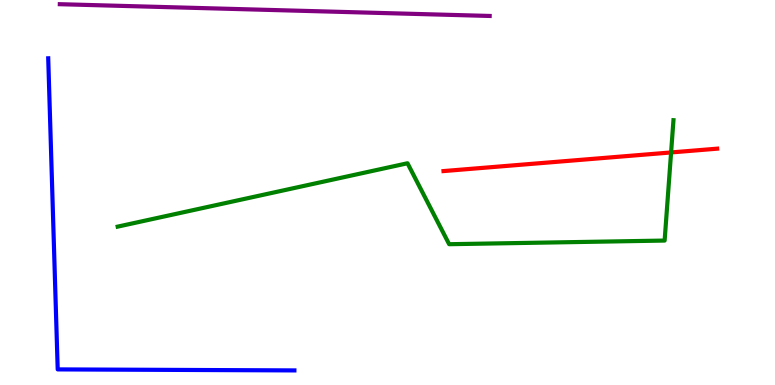[{'lines': ['blue', 'red'], 'intersections': []}, {'lines': ['green', 'red'], 'intersections': [{'x': 8.66, 'y': 6.04}]}, {'lines': ['purple', 'red'], 'intersections': []}, {'lines': ['blue', 'green'], 'intersections': []}, {'lines': ['blue', 'purple'], 'intersections': []}, {'lines': ['green', 'purple'], 'intersections': []}]